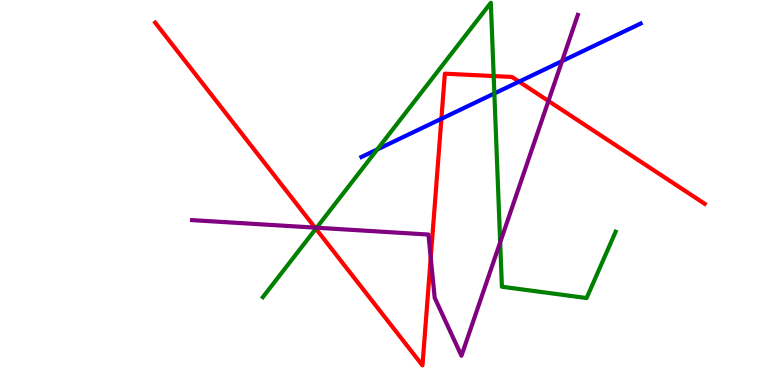[{'lines': ['blue', 'red'], 'intersections': [{'x': 5.7, 'y': 6.91}, {'x': 6.7, 'y': 7.88}]}, {'lines': ['green', 'red'], 'intersections': [{'x': 4.08, 'y': 4.06}, {'x': 6.37, 'y': 8.02}]}, {'lines': ['purple', 'red'], 'intersections': [{'x': 4.07, 'y': 4.09}, {'x': 5.56, 'y': 3.31}, {'x': 7.08, 'y': 7.38}]}, {'lines': ['blue', 'green'], 'intersections': [{'x': 4.87, 'y': 6.12}, {'x': 6.38, 'y': 7.57}]}, {'lines': ['blue', 'purple'], 'intersections': [{'x': 7.25, 'y': 8.41}]}, {'lines': ['green', 'purple'], 'intersections': [{'x': 4.09, 'y': 4.09}, {'x': 6.45, 'y': 3.71}]}]